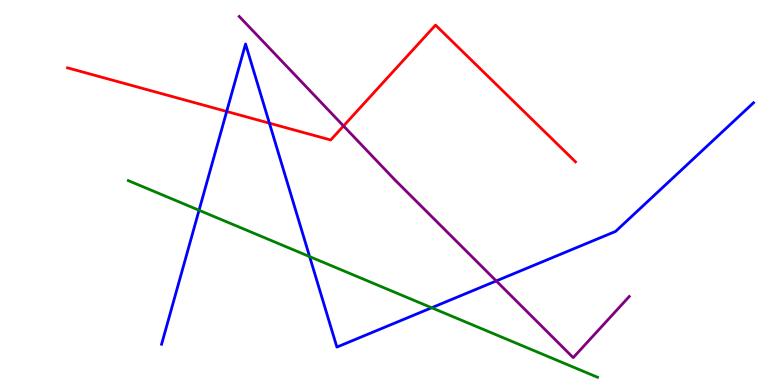[{'lines': ['blue', 'red'], 'intersections': [{'x': 2.92, 'y': 7.1}, {'x': 3.48, 'y': 6.8}]}, {'lines': ['green', 'red'], 'intersections': []}, {'lines': ['purple', 'red'], 'intersections': [{'x': 4.43, 'y': 6.73}]}, {'lines': ['blue', 'green'], 'intersections': [{'x': 2.57, 'y': 4.54}, {'x': 4.0, 'y': 3.34}, {'x': 5.57, 'y': 2.01}]}, {'lines': ['blue', 'purple'], 'intersections': [{'x': 6.4, 'y': 2.7}]}, {'lines': ['green', 'purple'], 'intersections': []}]